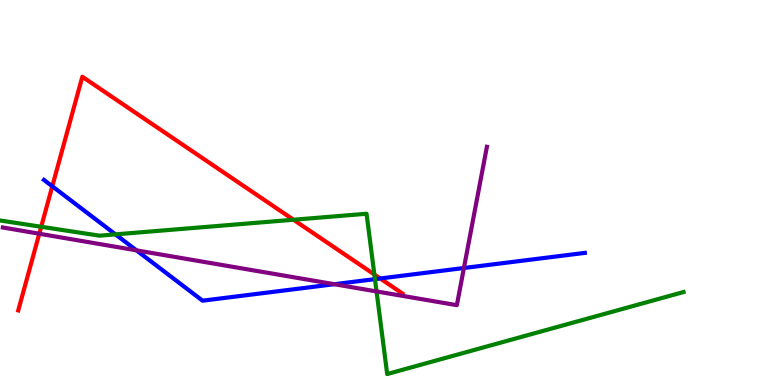[{'lines': ['blue', 'red'], 'intersections': [{'x': 0.675, 'y': 5.16}, {'x': 4.91, 'y': 2.77}]}, {'lines': ['green', 'red'], 'intersections': [{'x': 0.532, 'y': 4.11}, {'x': 3.79, 'y': 4.29}, {'x': 4.83, 'y': 2.87}]}, {'lines': ['purple', 'red'], 'intersections': [{'x': 0.507, 'y': 3.93}]}, {'lines': ['blue', 'green'], 'intersections': [{'x': 1.49, 'y': 3.91}, {'x': 4.84, 'y': 2.75}]}, {'lines': ['blue', 'purple'], 'intersections': [{'x': 1.76, 'y': 3.5}, {'x': 4.31, 'y': 2.62}, {'x': 5.99, 'y': 3.04}]}, {'lines': ['green', 'purple'], 'intersections': [{'x': 4.86, 'y': 2.43}]}]